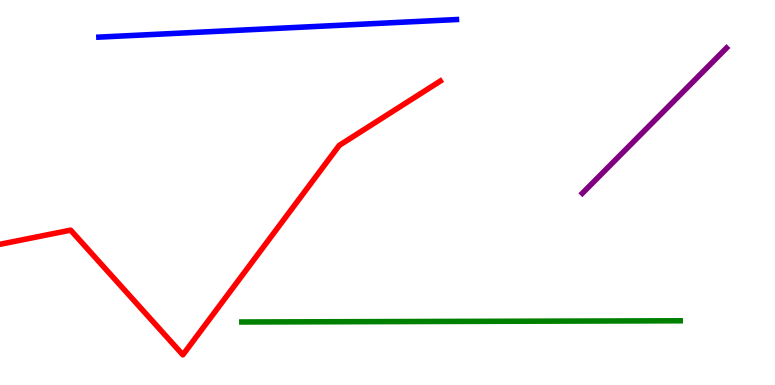[{'lines': ['blue', 'red'], 'intersections': []}, {'lines': ['green', 'red'], 'intersections': []}, {'lines': ['purple', 'red'], 'intersections': []}, {'lines': ['blue', 'green'], 'intersections': []}, {'lines': ['blue', 'purple'], 'intersections': []}, {'lines': ['green', 'purple'], 'intersections': []}]